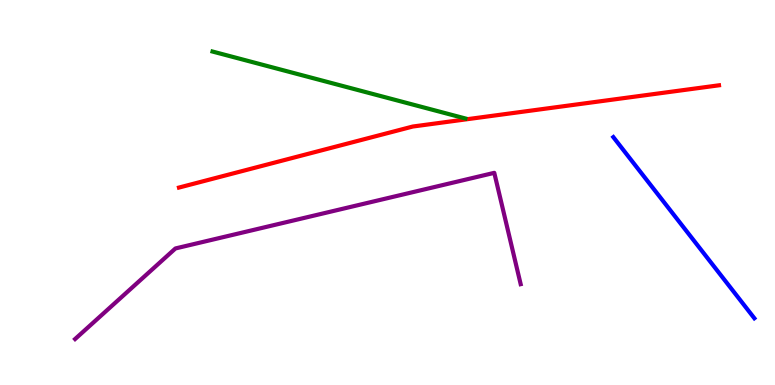[{'lines': ['blue', 'red'], 'intersections': []}, {'lines': ['green', 'red'], 'intersections': []}, {'lines': ['purple', 'red'], 'intersections': []}, {'lines': ['blue', 'green'], 'intersections': []}, {'lines': ['blue', 'purple'], 'intersections': []}, {'lines': ['green', 'purple'], 'intersections': []}]